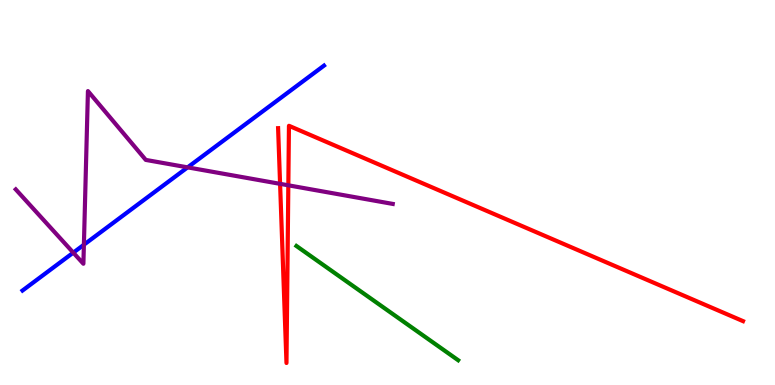[{'lines': ['blue', 'red'], 'intersections': []}, {'lines': ['green', 'red'], 'intersections': []}, {'lines': ['purple', 'red'], 'intersections': [{'x': 3.61, 'y': 5.22}, {'x': 3.72, 'y': 5.19}]}, {'lines': ['blue', 'green'], 'intersections': []}, {'lines': ['blue', 'purple'], 'intersections': [{'x': 0.946, 'y': 3.44}, {'x': 1.08, 'y': 3.64}, {'x': 2.42, 'y': 5.65}]}, {'lines': ['green', 'purple'], 'intersections': []}]